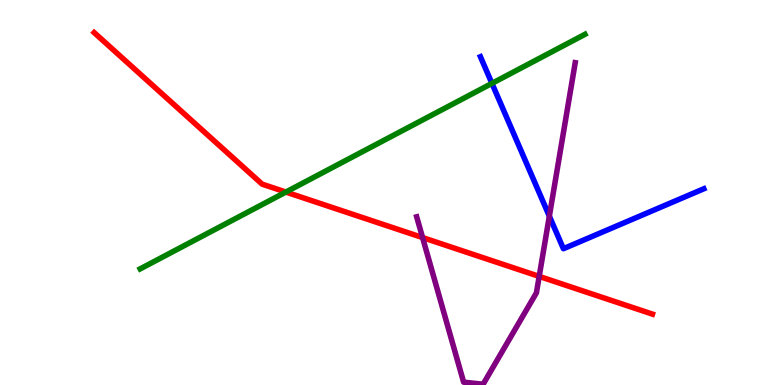[{'lines': ['blue', 'red'], 'intersections': []}, {'lines': ['green', 'red'], 'intersections': [{'x': 3.69, 'y': 5.01}]}, {'lines': ['purple', 'red'], 'intersections': [{'x': 5.45, 'y': 3.83}, {'x': 6.96, 'y': 2.82}]}, {'lines': ['blue', 'green'], 'intersections': [{'x': 6.35, 'y': 7.83}]}, {'lines': ['blue', 'purple'], 'intersections': [{'x': 7.09, 'y': 4.39}]}, {'lines': ['green', 'purple'], 'intersections': []}]